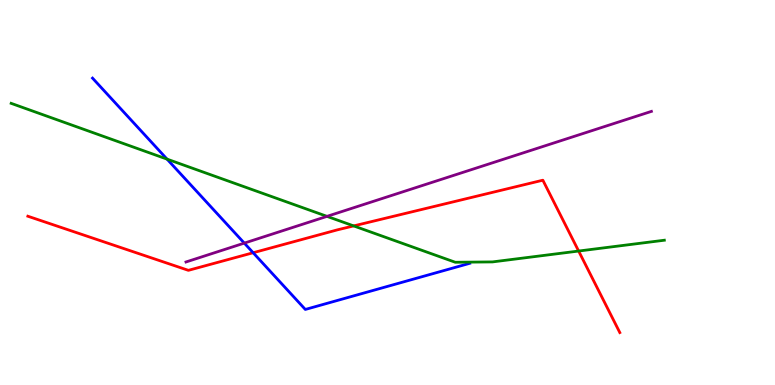[{'lines': ['blue', 'red'], 'intersections': [{'x': 3.27, 'y': 3.44}]}, {'lines': ['green', 'red'], 'intersections': [{'x': 4.56, 'y': 4.13}, {'x': 7.47, 'y': 3.48}]}, {'lines': ['purple', 'red'], 'intersections': []}, {'lines': ['blue', 'green'], 'intersections': [{'x': 2.16, 'y': 5.87}]}, {'lines': ['blue', 'purple'], 'intersections': [{'x': 3.15, 'y': 3.69}]}, {'lines': ['green', 'purple'], 'intersections': [{'x': 4.22, 'y': 4.38}]}]